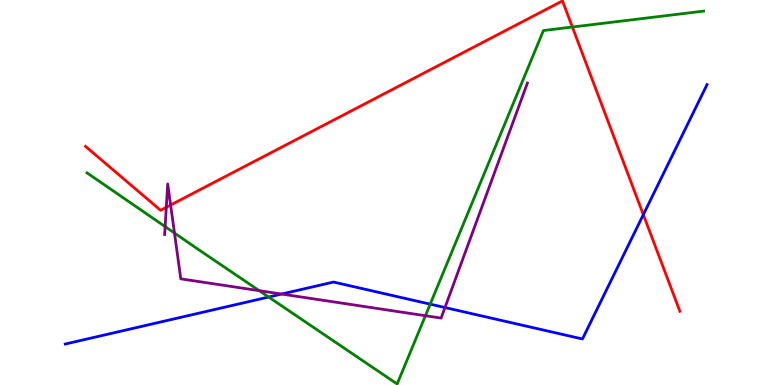[{'lines': ['blue', 'red'], 'intersections': [{'x': 8.3, 'y': 4.43}]}, {'lines': ['green', 'red'], 'intersections': [{'x': 7.39, 'y': 9.3}]}, {'lines': ['purple', 'red'], 'intersections': [{'x': 2.15, 'y': 4.62}, {'x': 2.2, 'y': 4.67}]}, {'lines': ['blue', 'green'], 'intersections': [{'x': 3.47, 'y': 2.28}, {'x': 5.55, 'y': 2.1}]}, {'lines': ['blue', 'purple'], 'intersections': [{'x': 3.63, 'y': 2.36}, {'x': 5.74, 'y': 2.01}]}, {'lines': ['green', 'purple'], 'intersections': [{'x': 2.13, 'y': 4.11}, {'x': 2.25, 'y': 3.95}, {'x': 3.35, 'y': 2.45}, {'x': 5.49, 'y': 1.8}]}]